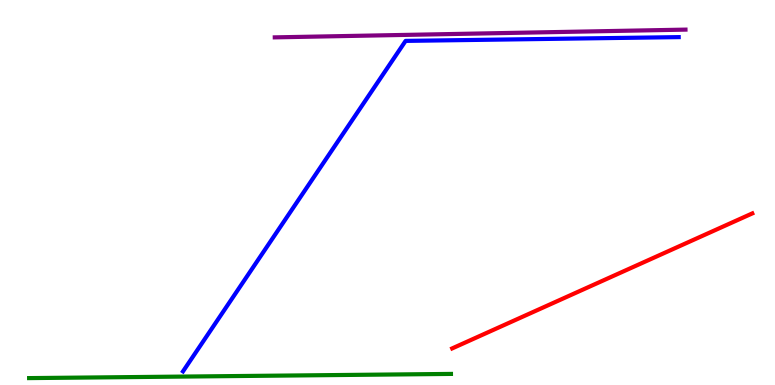[{'lines': ['blue', 'red'], 'intersections': []}, {'lines': ['green', 'red'], 'intersections': []}, {'lines': ['purple', 'red'], 'intersections': []}, {'lines': ['blue', 'green'], 'intersections': []}, {'lines': ['blue', 'purple'], 'intersections': []}, {'lines': ['green', 'purple'], 'intersections': []}]